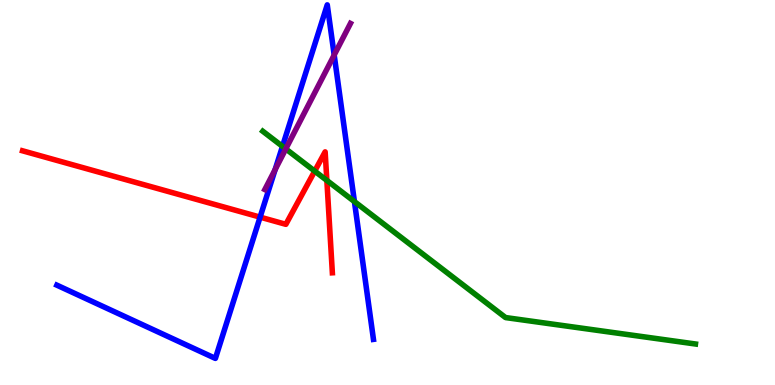[{'lines': ['blue', 'red'], 'intersections': [{'x': 3.36, 'y': 4.36}]}, {'lines': ['green', 'red'], 'intersections': [{'x': 4.06, 'y': 5.56}, {'x': 4.22, 'y': 5.31}]}, {'lines': ['purple', 'red'], 'intersections': []}, {'lines': ['blue', 'green'], 'intersections': [{'x': 3.64, 'y': 6.2}, {'x': 4.57, 'y': 4.76}]}, {'lines': ['blue', 'purple'], 'intersections': [{'x': 3.55, 'y': 5.6}, {'x': 4.31, 'y': 8.57}]}, {'lines': ['green', 'purple'], 'intersections': [{'x': 3.69, 'y': 6.13}]}]